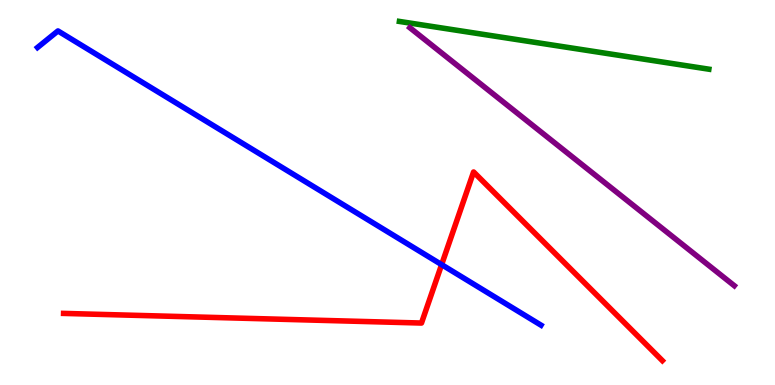[{'lines': ['blue', 'red'], 'intersections': [{'x': 5.7, 'y': 3.13}]}, {'lines': ['green', 'red'], 'intersections': []}, {'lines': ['purple', 'red'], 'intersections': []}, {'lines': ['blue', 'green'], 'intersections': []}, {'lines': ['blue', 'purple'], 'intersections': []}, {'lines': ['green', 'purple'], 'intersections': []}]